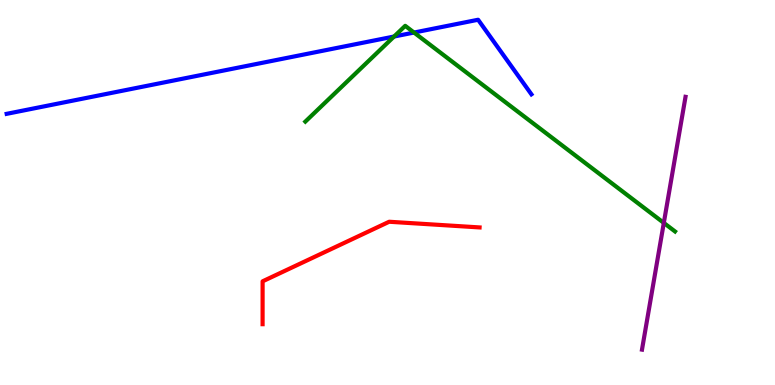[{'lines': ['blue', 'red'], 'intersections': []}, {'lines': ['green', 'red'], 'intersections': []}, {'lines': ['purple', 'red'], 'intersections': []}, {'lines': ['blue', 'green'], 'intersections': [{'x': 5.08, 'y': 9.05}, {'x': 5.34, 'y': 9.15}]}, {'lines': ['blue', 'purple'], 'intersections': []}, {'lines': ['green', 'purple'], 'intersections': [{'x': 8.57, 'y': 4.21}]}]